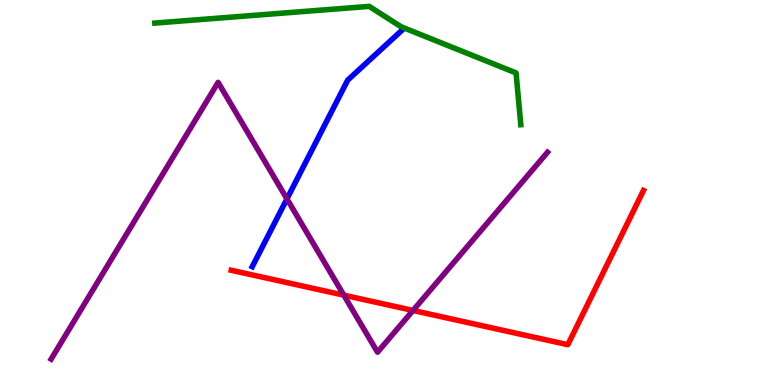[{'lines': ['blue', 'red'], 'intersections': []}, {'lines': ['green', 'red'], 'intersections': []}, {'lines': ['purple', 'red'], 'intersections': [{'x': 4.44, 'y': 2.33}, {'x': 5.33, 'y': 1.94}]}, {'lines': ['blue', 'green'], 'intersections': []}, {'lines': ['blue', 'purple'], 'intersections': [{'x': 3.7, 'y': 4.83}]}, {'lines': ['green', 'purple'], 'intersections': []}]